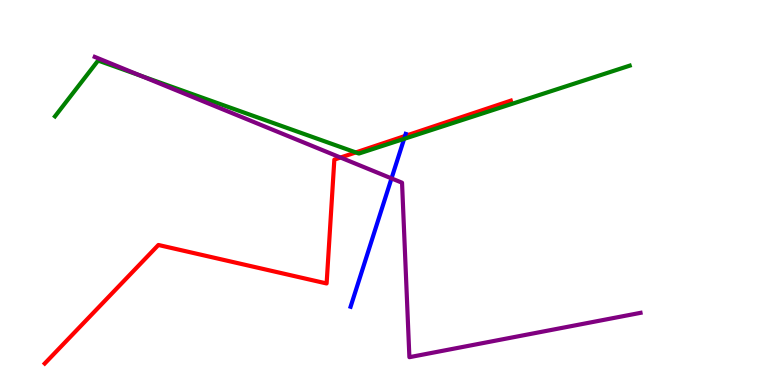[{'lines': ['blue', 'red'], 'intersections': [{'x': 5.23, 'y': 6.47}]}, {'lines': ['green', 'red'], 'intersections': [{'x': 4.59, 'y': 6.04}]}, {'lines': ['purple', 'red'], 'intersections': [{'x': 4.39, 'y': 5.91}]}, {'lines': ['blue', 'green'], 'intersections': [{'x': 5.21, 'y': 6.39}]}, {'lines': ['blue', 'purple'], 'intersections': [{'x': 5.05, 'y': 5.37}]}, {'lines': ['green', 'purple'], 'intersections': [{'x': 1.82, 'y': 8.03}]}]